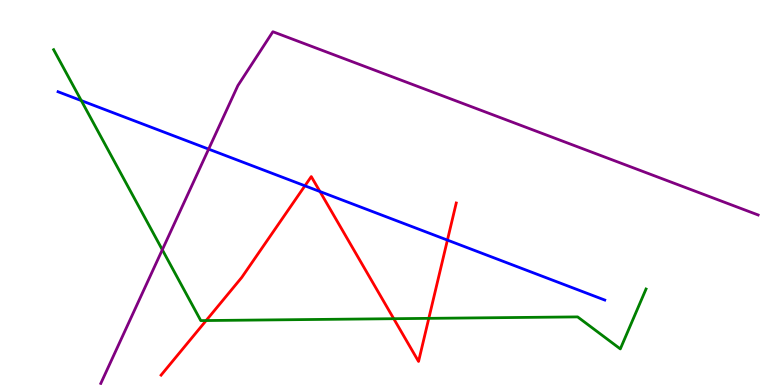[{'lines': ['blue', 'red'], 'intersections': [{'x': 3.93, 'y': 5.17}, {'x': 4.13, 'y': 5.03}, {'x': 5.77, 'y': 3.76}]}, {'lines': ['green', 'red'], 'intersections': [{'x': 2.66, 'y': 1.67}, {'x': 5.08, 'y': 1.72}, {'x': 5.53, 'y': 1.73}]}, {'lines': ['purple', 'red'], 'intersections': []}, {'lines': ['blue', 'green'], 'intersections': [{'x': 1.05, 'y': 7.39}]}, {'lines': ['blue', 'purple'], 'intersections': [{'x': 2.69, 'y': 6.13}]}, {'lines': ['green', 'purple'], 'intersections': [{'x': 2.09, 'y': 3.51}]}]